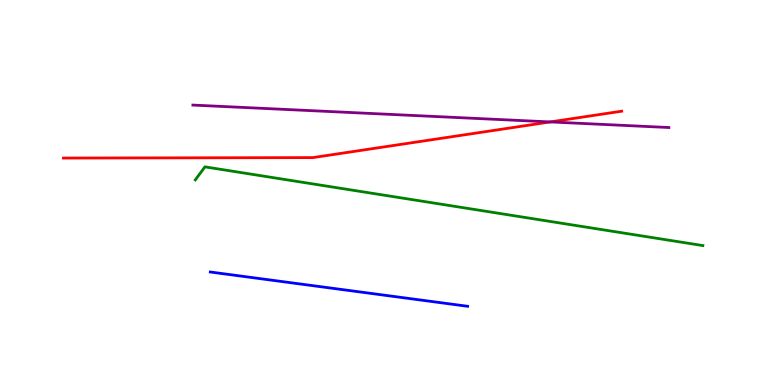[{'lines': ['blue', 'red'], 'intersections': []}, {'lines': ['green', 'red'], 'intersections': []}, {'lines': ['purple', 'red'], 'intersections': [{'x': 7.1, 'y': 6.83}]}, {'lines': ['blue', 'green'], 'intersections': []}, {'lines': ['blue', 'purple'], 'intersections': []}, {'lines': ['green', 'purple'], 'intersections': []}]